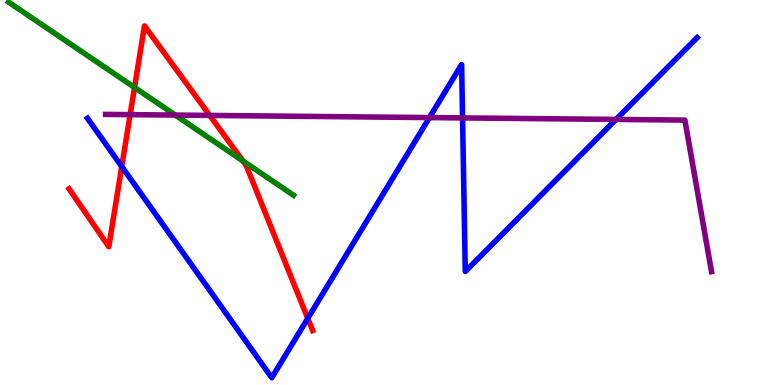[{'lines': ['blue', 'red'], 'intersections': [{'x': 1.57, 'y': 5.67}, {'x': 3.97, 'y': 1.73}]}, {'lines': ['green', 'red'], 'intersections': [{'x': 1.74, 'y': 7.73}, {'x': 3.13, 'y': 5.82}]}, {'lines': ['purple', 'red'], 'intersections': [{'x': 1.68, 'y': 7.02}, {'x': 2.71, 'y': 7.0}]}, {'lines': ['blue', 'green'], 'intersections': []}, {'lines': ['blue', 'purple'], 'intersections': [{'x': 5.54, 'y': 6.95}, {'x': 5.97, 'y': 6.94}, {'x': 7.95, 'y': 6.9}]}, {'lines': ['green', 'purple'], 'intersections': [{'x': 2.26, 'y': 7.01}]}]